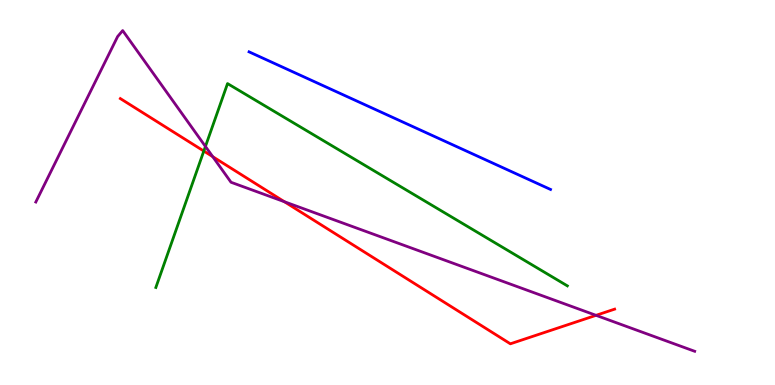[{'lines': ['blue', 'red'], 'intersections': []}, {'lines': ['green', 'red'], 'intersections': [{'x': 2.63, 'y': 6.08}]}, {'lines': ['purple', 'red'], 'intersections': [{'x': 2.75, 'y': 5.93}, {'x': 3.67, 'y': 4.76}, {'x': 7.69, 'y': 1.81}]}, {'lines': ['blue', 'green'], 'intersections': []}, {'lines': ['blue', 'purple'], 'intersections': []}, {'lines': ['green', 'purple'], 'intersections': [{'x': 2.65, 'y': 6.2}]}]